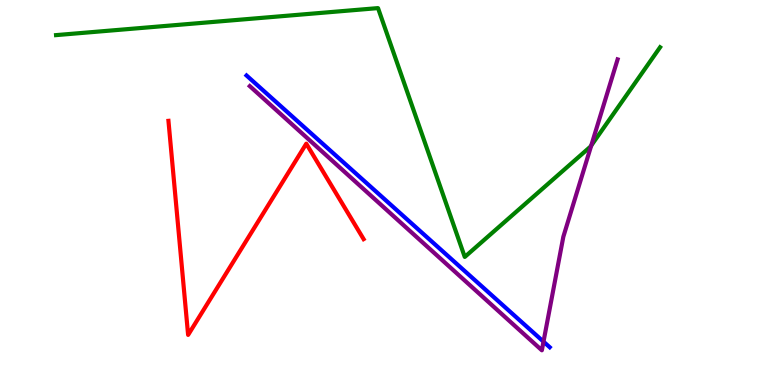[{'lines': ['blue', 'red'], 'intersections': []}, {'lines': ['green', 'red'], 'intersections': []}, {'lines': ['purple', 'red'], 'intersections': []}, {'lines': ['blue', 'green'], 'intersections': []}, {'lines': ['blue', 'purple'], 'intersections': [{'x': 7.01, 'y': 1.13}]}, {'lines': ['green', 'purple'], 'intersections': [{'x': 7.63, 'y': 6.22}]}]